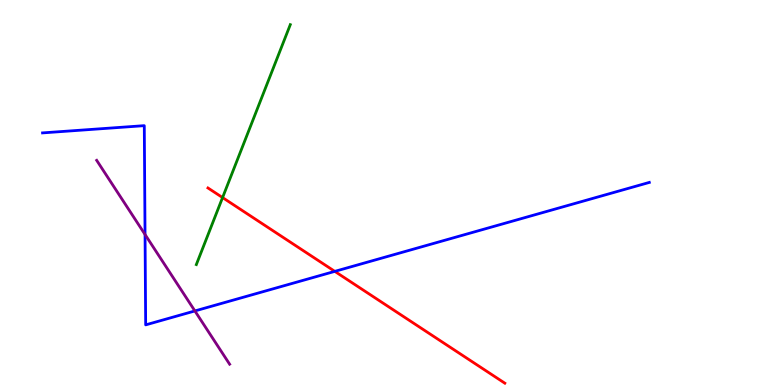[{'lines': ['blue', 'red'], 'intersections': [{'x': 4.32, 'y': 2.95}]}, {'lines': ['green', 'red'], 'intersections': [{'x': 2.87, 'y': 4.87}]}, {'lines': ['purple', 'red'], 'intersections': []}, {'lines': ['blue', 'green'], 'intersections': []}, {'lines': ['blue', 'purple'], 'intersections': [{'x': 1.87, 'y': 3.91}, {'x': 2.51, 'y': 1.92}]}, {'lines': ['green', 'purple'], 'intersections': []}]